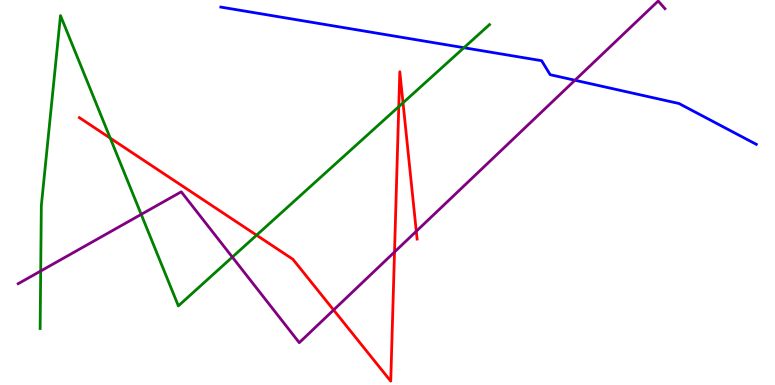[{'lines': ['blue', 'red'], 'intersections': []}, {'lines': ['green', 'red'], 'intersections': [{'x': 1.42, 'y': 6.41}, {'x': 3.31, 'y': 3.89}, {'x': 5.15, 'y': 7.23}, {'x': 5.2, 'y': 7.33}]}, {'lines': ['purple', 'red'], 'intersections': [{'x': 4.3, 'y': 1.95}, {'x': 5.09, 'y': 3.45}, {'x': 5.37, 'y': 3.99}]}, {'lines': ['blue', 'green'], 'intersections': [{'x': 5.99, 'y': 8.76}]}, {'lines': ['blue', 'purple'], 'intersections': [{'x': 7.42, 'y': 7.92}]}, {'lines': ['green', 'purple'], 'intersections': [{'x': 0.525, 'y': 2.96}, {'x': 1.82, 'y': 4.43}, {'x': 3.0, 'y': 3.32}]}]